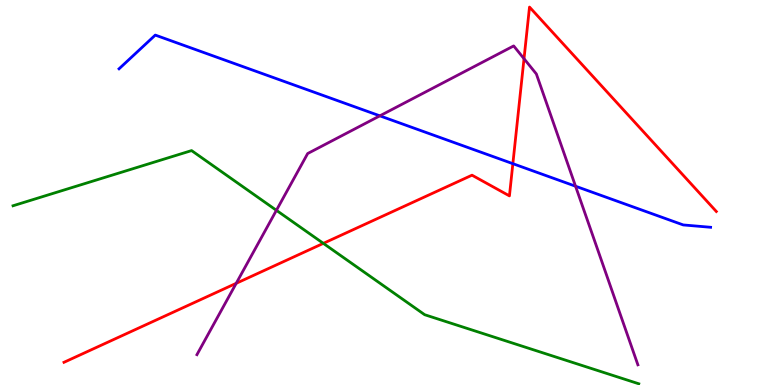[{'lines': ['blue', 'red'], 'intersections': [{'x': 6.62, 'y': 5.75}]}, {'lines': ['green', 'red'], 'intersections': [{'x': 4.17, 'y': 3.68}]}, {'lines': ['purple', 'red'], 'intersections': [{'x': 3.05, 'y': 2.64}, {'x': 6.76, 'y': 8.48}]}, {'lines': ['blue', 'green'], 'intersections': []}, {'lines': ['blue', 'purple'], 'intersections': [{'x': 4.9, 'y': 6.99}, {'x': 7.43, 'y': 5.16}]}, {'lines': ['green', 'purple'], 'intersections': [{'x': 3.57, 'y': 4.54}]}]